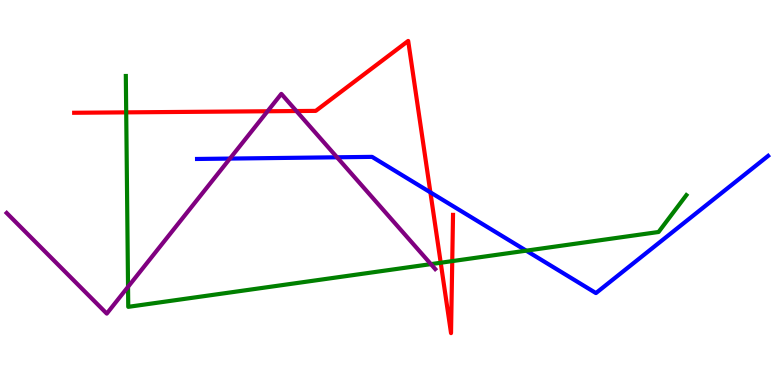[{'lines': ['blue', 'red'], 'intersections': [{'x': 5.55, 'y': 5.0}]}, {'lines': ['green', 'red'], 'intersections': [{'x': 1.63, 'y': 7.08}, {'x': 5.69, 'y': 3.18}, {'x': 5.84, 'y': 3.22}]}, {'lines': ['purple', 'red'], 'intersections': [{'x': 3.45, 'y': 7.11}, {'x': 3.82, 'y': 7.12}]}, {'lines': ['blue', 'green'], 'intersections': [{'x': 6.79, 'y': 3.49}]}, {'lines': ['blue', 'purple'], 'intersections': [{'x': 2.97, 'y': 5.88}, {'x': 4.35, 'y': 5.91}]}, {'lines': ['green', 'purple'], 'intersections': [{'x': 1.65, 'y': 2.55}, {'x': 5.56, 'y': 3.14}]}]